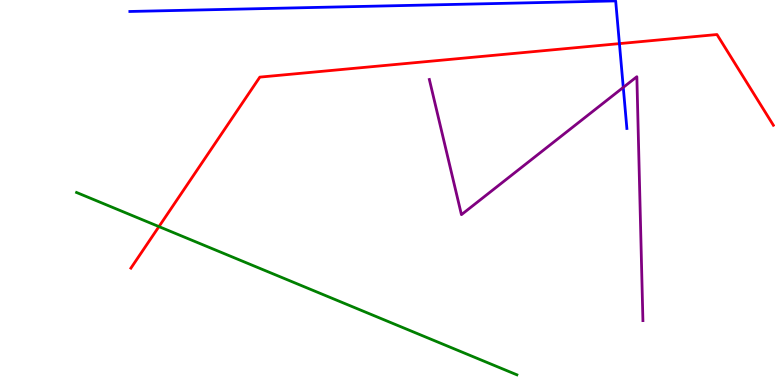[{'lines': ['blue', 'red'], 'intersections': [{'x': 7.99, 'y': 8.87}]}, {'lines': ['green', 'red'], 'intersections': [{'x': 2.05, 'y': 4.11}]}, {'lines': ['purple', 'red'], 'intersections': []}, {'lines': ['blue', 'green'], 'intersections': []}, {'lines': ['blue', 'purple'], 'intersections': [{'x': 8.04, 'y': 7.73}]}, {'lines': ['green', 'purple'], 'intersections': []}]